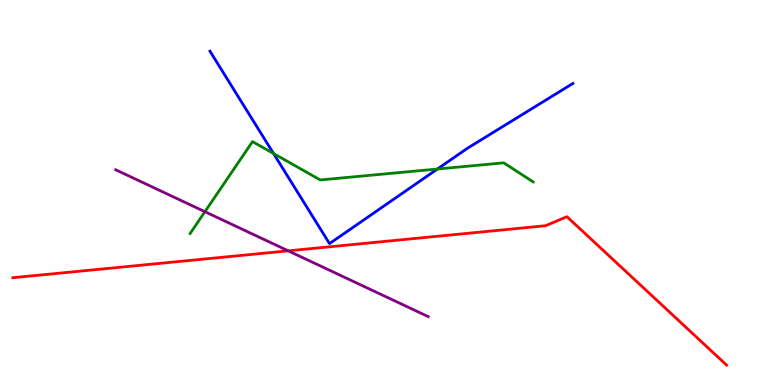[{'lines': ['blue', 'red'], 'intersections': []}, {'lines': ['green', 'red'], 'intersections': []}, {'lines': ['purple', 'red'], 'intersections': [{'x': 3.72, 'y': 3.48}]}, {'lines': ['blue', 'green'], 'intersections': [{'x': 3.53, 'y': 6.01}, {'x': 5.64, 'y': 5.61}]}, {'lines': ['blue', 'purple'], 'intersections': []}, {'lines': ['green', 'purple'], 'intersections': [{'x': 2.64, 'y': 4.5}]}]